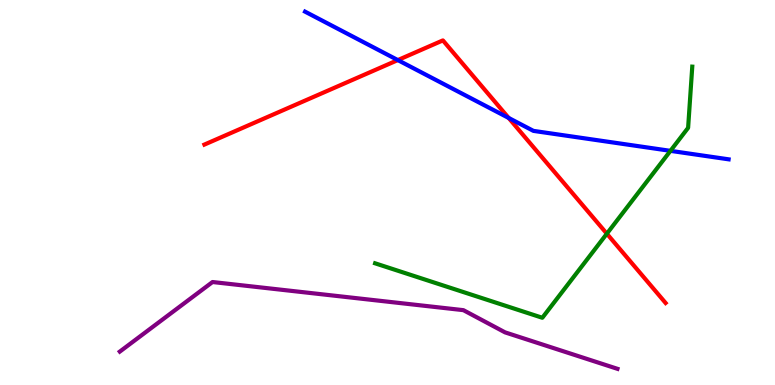[{'lines': ['blue', 'red'], 'intersections': [{'x': 5.13, 'y': 8.44}, {'x': 6.56, 'y': 6.94}]}, {'lines': ['green', 'red'], 'intersections': [{'x': 7.83, 'y': 3.93}]}, {'lines': ['purple', 'red'], 'intersections': []}, {'lines': ['blue', 'green'], 'intersections': [{'x': 8.65, 'y': 6.08}]}, {'lines': ['blue', 'purple'], 'intersections': []}, {'lines': ['green', 'purple'], 'intersections': []}]